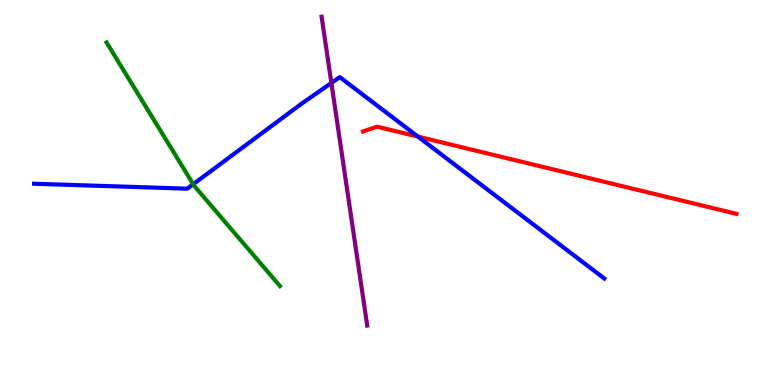[{'lines': ['blue', 'red'], 'intersections': [{'x': 5.39, 'y': 6.45}]}, {'lines': ['green', 'red'], 'intersections': []}, {'lines': ['purple', 'red'], 'intersections': []}, {'lines': ['blue', 'green'], 'intersections': [{'x': 2.49, 'y': 5.21}]}, {'lines': ['blue', 'purple'], 'intersections': [{'x': 4.28, 'y': 7.84}]}, {'lines': ['green', 'purple'], 'intersections': []}]